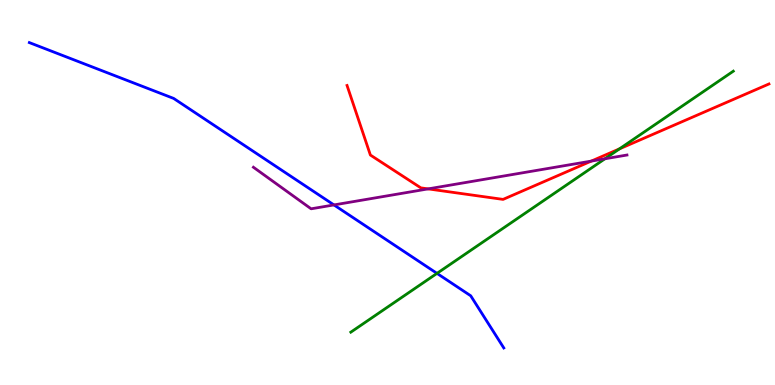[{'lines': ['blue', 'red'], 'intersections': []}, {'lines': ['green', 'red'], 'intersections': [{'x': 7.99, 'y': 6.13}]}, {'lines': ['purple', 'red'], 'intersections': [{'x': 5.52, 'y': 5.09}, {'x': 7.63, 'y': 5.82}]}, {'lines': ['blue', 'green'], 'intersections': [{'x': 5.64, 'y': 2.9}]}, {'lines': ['blue', 'purple'], 'intersections': [{'x': 4.31, 'y': 4.68}]}, {'lines': ['green', 'purple'], 'intersections': [{'x': 7.81, 'y': 5.88}]}]